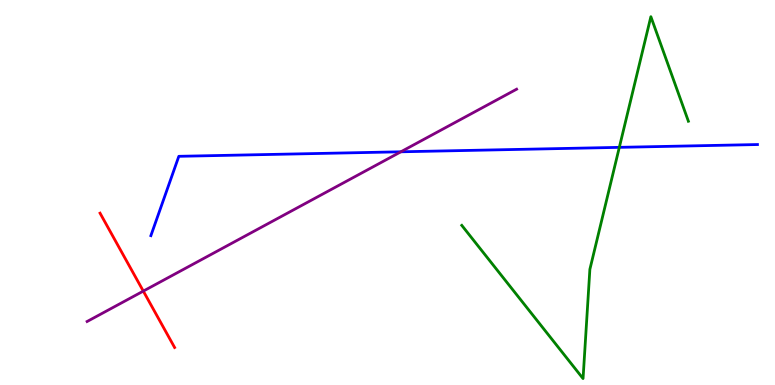[{'lines': ['blue', 'red'], 'intersections': []}, {'lines': ['green', 'red'], 'intersections': []}, {'lines': ['purple', 'red'], 'intersections': [{'x': 1.85, 'y': 2.44}]}, {'lines': ['blue', 'green'], 'intersections': [{'x': 7.99, 'y': 6.17}]}, {'lines': ['blue', 'purple'], 'intersections': [{'x': 5.17, 'y': 6.06}]}, {'lines': ['green', 'purple'], 'intersections': []}]